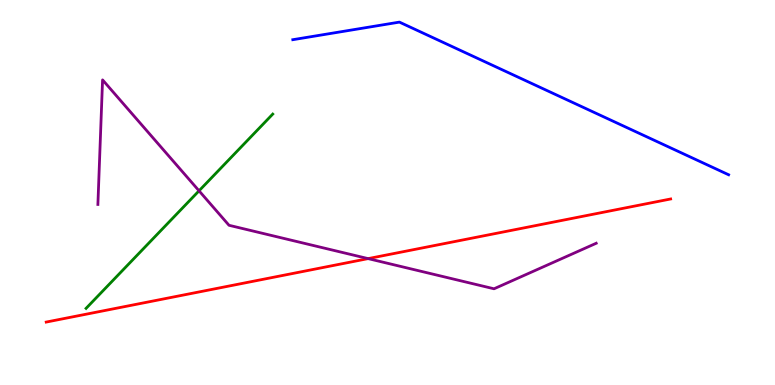[{'lines': ['blue', 'red'], 'intersections': []}, {'lines': ['green', 'red'], 'intersections': []}, {'lines': ['purple', 'red'], 'intersections': [{'x': 4.75, 'y': 3.28}]}, {'lines': ['blue', 'green'], 'intersections': []}, {'lines': ['blue', 'purple'], 'intersections': []}, {'lines': ['green', 'purple'], 'intersections': [{'x': 2.57, 'y': 5.04}]}]